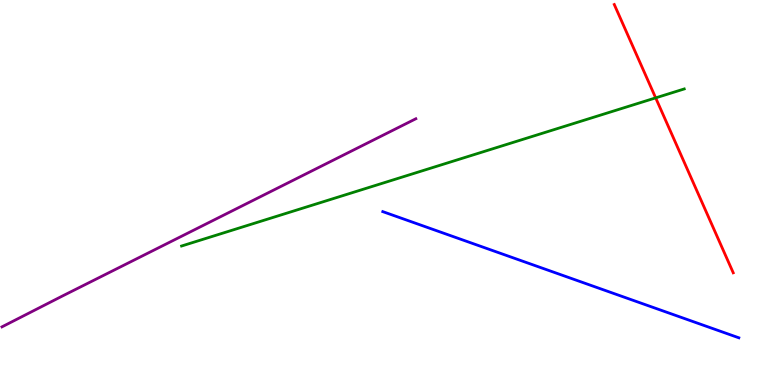[{'lines': ['blue', 'red'], 'intersections': []}, {'lines': ['green', 'red'], 'intersections': [{'x': 8.46, 'y': 7.46}]}, {'lines': ['purple', 'red'], 'intersections': []}, {'lines': ['blue', 'green'], 'intersections': []}, {'lines': ['blue', 'purple'], 'intersections': []}, {'lines': ['green', 'purple'], 'intersections': []}]